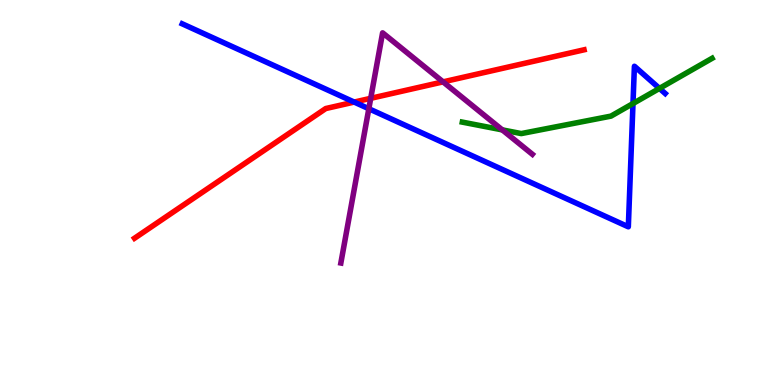[{'lines': ['blue', 'red'], 'intersections': [{'x': 4.57, 'y': 7.35}]}, {'lines': ['green', 'red'], 'intersections': []}, {'lines': ['purple', 'red'], 'intersections': [{'x': 4.78, 'y': 7.45}, {'x': 5.72, 'y': 7.87}]}, {'lines': ['blue', 'green'], 'intersections': [{'x': 8.17, 'y': 7.31}, {'x': 8.51, 'y': 7.7}]}, {'lines': ['blue', 'purple'], 'intersections': [{'x': 4.76, 'y': 7.18}]}, {'lines': ['green', 'purple'], 'intersections': [{'x': 6.48, 'y': 6.63}]}]